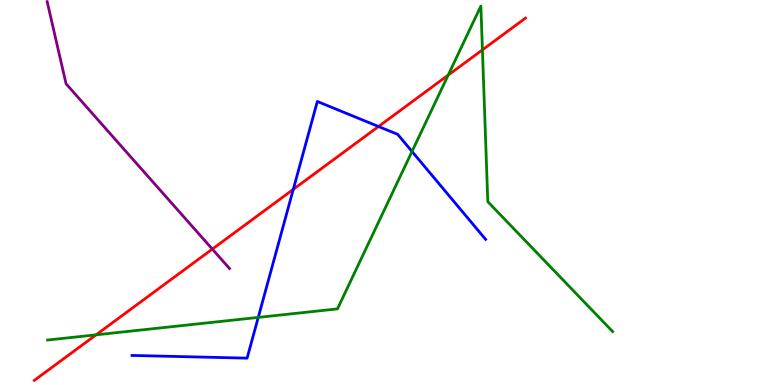[{'lines': ['blue', 'red'], 'intersections': [{'x': 3.78, 'y': 5.08}, {'x': 4.88, 'y': 6.71}]}, {'lines': ['green', 'red'], 'intersections': [{'x': 1.24, 'y': 1.3}, {'x': 5.78, 'y': 8.05}, {'x': 6.22, 'y': 8.7}]}, {'lines': ['purple', 'red'], 'intersections': [{'x': 2.74, 'y': 3.53}]}, {'lines': ['blue', 'green'], 'intersections': [{'x': 3.33, 'y': 1.76}, {'x': 5.32, 'y': 6.07}]}, {'lines': ['blue', 'purple'], 'intersections': []}, {'lines': ['green', 'purple'], 'intersections': []}]